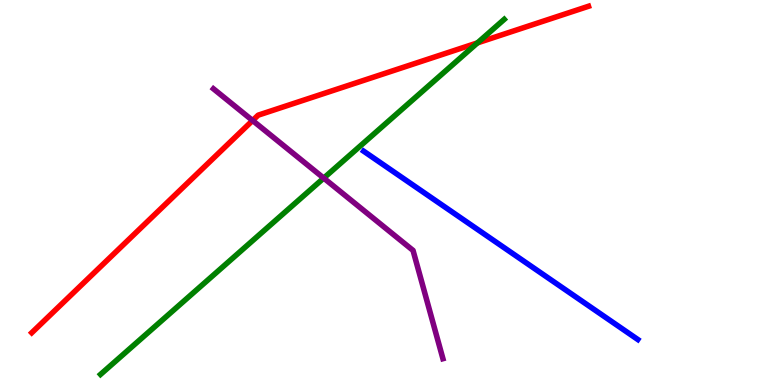[{'lines': ['blue', 'red'], 'intersections': []}, {'lines': ['green', 'red'], 'intersections': [{'x': 6.16, 'y': 8.89}]}, {'lines': ['purple', 'red'], 'intersections': [{'x': 3.26, 'y': 6.87}]}, {'lines': ['blue', 'green'], 'intersections': []}, {'lines': ['blue', 'purple'], 'intersections': []}, {'lines': ['green', 'purple'], 'intersections': [{'x': 4.18, 'y': 5.37}]}]